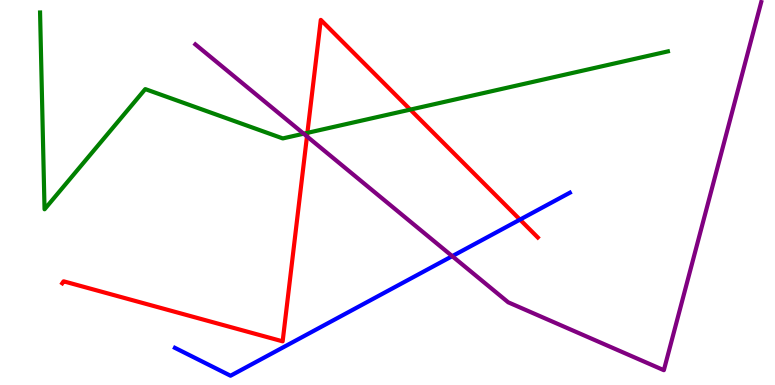[{'lines': ['blue', 'red'], 'intersections': [{'x': 6.71, 'y': 4.3}]}, {'lines': ['green', 'red'], 'intersections': [{'x': 3.97, 'y': 6.55}, {'x': 5.29, 'y': 7.15}]}, {'lines': ['purple', 'red'], 'intersections': [{'x': 3.96, 'y': 6.46}]}, {'lines': ['blue', 'green'], 'intersections': []}, {'lines': ['blue', 'purple'], 'intersections': [{'x': 5.84, 'y': 3.35}]}, {'lines': ['green', 'purple'], 'intersections': [{'x': 3.92, 'y': 6.53}]}]